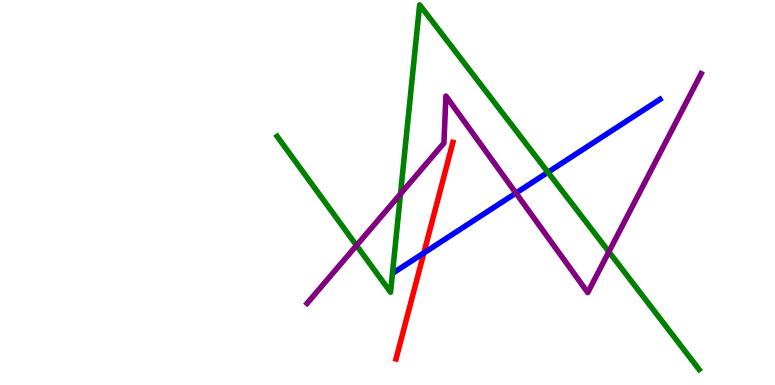[{'lines': ['blue', 'red'], 'intersections': [{'x': 5.47, 'y': 3.43}]}, {'lines': ['green', 'red'], 'intersections': []}, {'lines': ['purple', 'red'], 'intersections': []}, {'lines': ['blue', 'green'], 'intersections': [{'x': 7.07, 'y': 5.53}]}, {'lines': ['blue', 'purple'], 'intersections': [{'x': 6.66, 'y': 4.99}]}, {'lines': ['green', 'purple'], 'intersections': [{'x': 4.6, 'y': 3.62}, {'x': 5.17, 'y': 4.96}, {'x': 7.86, 'y': 3.46}]}]